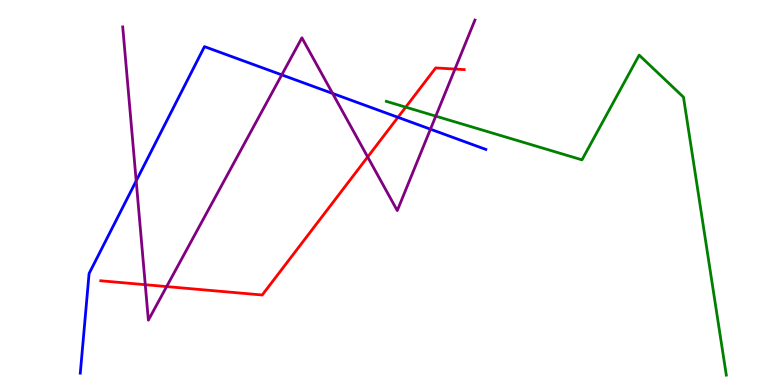[{'lines': ['blue', 'red'], 'intersections': [{'x': 5.13, 'y': 6.95}]}, {'lines': ['green', 'red'], 'intersections': [{'x': 5.24, 'y': 7.22}]}, {'lines': ['purple', 'red'], 'intersections': [{'x': 1.87, 'y': 2.61}, {'x': 2.15, 'y': 2.56}, {'x': 4.74, 'y': 5.92}, {'x': 5.87, 'y': 8.21}]}, {'lines': ['blue', 'green'], 'intersections': []}, {'lines': ['blue', 'purple'], 'intersections': [{'x': 1.76, 'y': 5.3}, {'x': 3.64, 'y': 8.06}, {'x': 4.29, 'y': 7.57}, {'x': 5.55, 'y': 6.64}]}, {'lines': ['green', 'purple'], 'intersections': [{'x': 5.62, 'y': 6.98}]}]